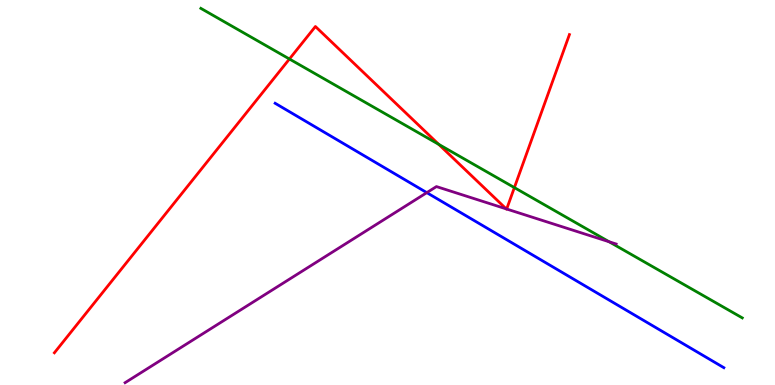[{'lines': ['blue', 'red'], 'intersections': []}, {'lines': ['green', 'red'], 'intersections': [{'x': 3.73, 'y': 8.47}, {'x': 5.66, 'y': 6.25}, {'x': 6.64, 'y': 5.13}]}, {'lines': ['purple', 'red'], 'intersections': [{'x': 6.53, 'y': 4.57}, {'x': 6.54, 'y': 4.57}]}, {'lines': ['blue', 'green'], 'intersections': []}, {'lines': ['blue', 'purple'], 'intersections': [{'x': 5.51, 'y': 5.0}]}, {'lines': ['green', 'purple'], 'intersections': [{'x': 7.86, 'y': 3.72}]}]